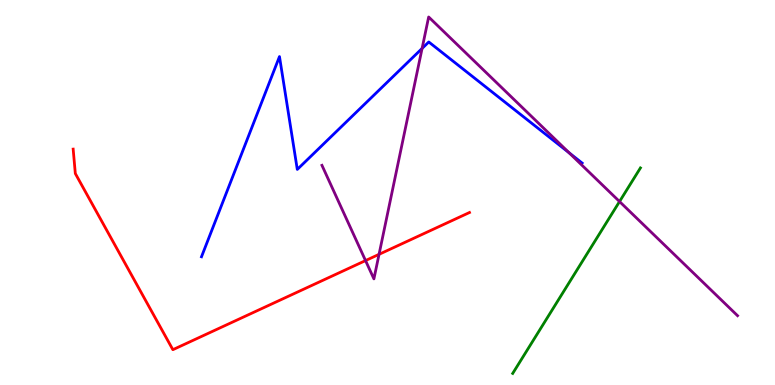[{'lines': ['blue', 'red'], 'intersections': []}, {'lines': ['green', 'red'], 'intersections': []}, {'lines': ['purple', 'red'], 'intersections': [{'x': 4.72, 'y': 3.23}, {'x': 4.89, 'y': 3.39}]}, {'lines': ['blue', 'green'], 'intersections': []}, {'lines': ['blue', 'purple'], 'intersections': [{'x': 5.45, 'y': 8.74}, {'x': 7.34, 'y': 6.03}]}, {'lines': ['green', 'purple'], 'intersections': [{'x': 7.99, 'y': 4.76}]}]